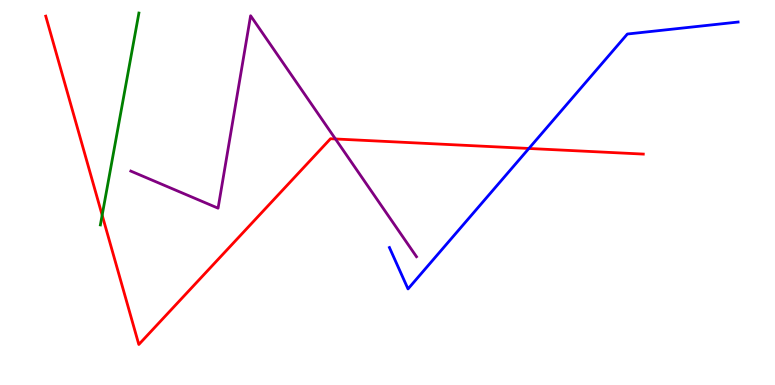[{'lines': ['blue', 'red'], 'intersections': [{'x': 6.82, 'y': 6.14}]}, {'lines': ['green', 'red'], 'intersections': [{'x': 1.32, 'y': 4.41}]}, {'lines': ['purple', 'red'], 'intersections': [{'x': 4.33, 'y': 6.39}]}, {'lines': ['blue', 'green'], 'intersections': []}, {'lines': ['blue', 'purple'], 'intersections': []}, {'lines': ['green', 'purple'], 'intersections': []}]